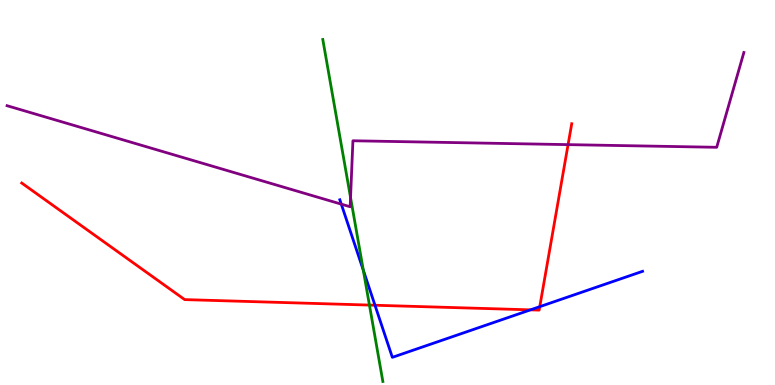[{'lines': ['blue', 'red'], 'intersections': [{'x': 4.84, 'y': 2.07}, {'x': 6.85, 'y': 1.95}, {'x': 6.96, 'y': 2.03}]}, {'lines': ['green', 'red'], 'intersections': [{'x': 4.77, 'y': 2.08}]}, {'lines': ['purple', 'red'], 'intersections': [{'x': 7.33, 'y': 6.24}]}, {'lines': ['blue', 'green'], 'intersections': [{'x': 4.69, 'y': 2.98}]}, {'lines': ['blue', 'purple'], 'intersections': [{'x': 4.4, 'y': 4.7}]}, {'lines': ['green', 'purple'], 'intersections': [{'x': 4.52, 'y': 4.87}]}]